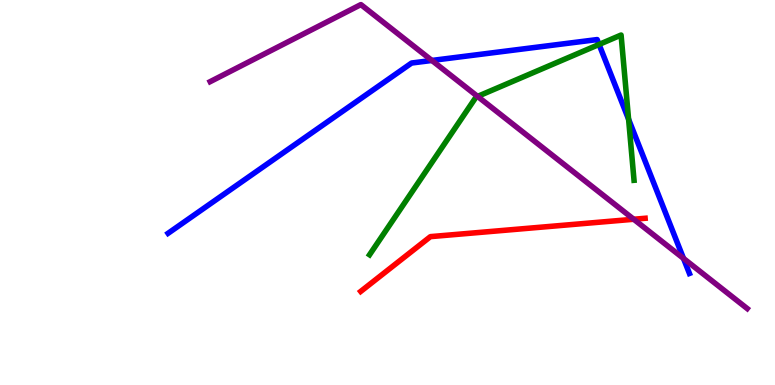[{'lines': ['blue', 'red'], 'intersections': []}, {'lines': ['green', 'red'], 'intersections': []}, {'lines': ['purple', 'red'], 'intersections': [{'x': 8.18, 'y': 4.31}]}, {'lines': ['blue', 'green'], 'intersections': [{'x': 7.73, 'y': 8.85}, {'x': 8.11, 'y': 6.9}]}, {'lines': ['blue', 'purple'], 'intersections': [{'x': 5.57, 'y': 8.43}, {'x': 8.82, 'y': 3.29}]}, {'lines': ['green', 'purple'], 'intersections': [{'x': 6.16, 'y': 7.5}]}]